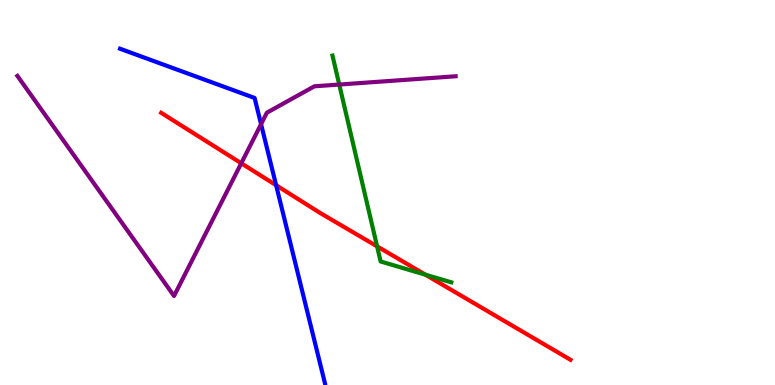[{'lines': ['blue', 'red'], 'intersections': [{'x': 3.56, 'y': 5.19}]}, {'lines': ['green', 'red'], 'intersections': [{'x': 4.87, 'y': 3.6}, {'x': 5.49, 'y': 2.87}]}, {'lines': ['purple', 'red'], 'intersections': [{'x': 3.11, 'y': 5.76}]}, {'lines': ['blue', 'green'], 'intersections': []}, {'lines': ['blue', 'purple'], 'intersections': [{'x': 3.37, 'y': 6.77}]}, {'lines': ['green', 'purple'], 'intersections': [{'x': 4.38, 'y': 7.8}]}]